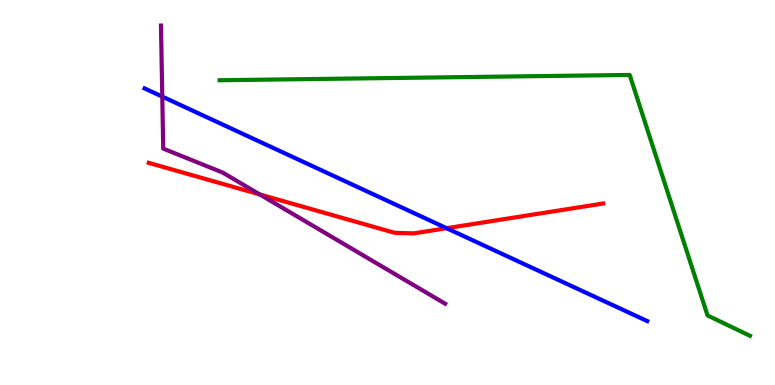[{'lines': ['blue', 'red'], 'intersections': [{'x': 5.76, 'y': 4.07}]}, {'lines': ['green', 'red'], 'intersections': []}, {'lines': ['purple', 'red'], 'intersections': [{'x': 3.35, 'y': 4.95}]}, {'lines': ['blue', 'green'], 'intersections': []}, {'lines': ['blue', 'purple'], 'intersections': [{'x': 2.09, 'y': 7.49}]}, {'lines': ['green', 'purple'], 'intersections': []}]